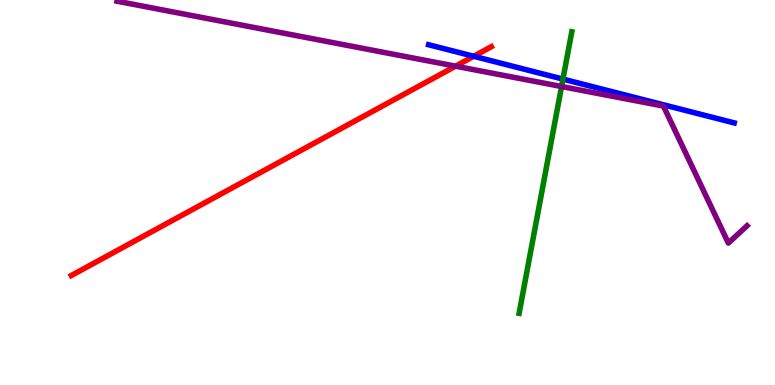[{'lines': ['blue', 'red'], 'intersections': [{'x': 6.11, 'y': 8.54}]}, {'lines': ['green', 'red'], 'intersections': []}, {'lines': ['purple', 'red'], 'intersections': [{'x': 5.88, 'y': 8.28}]}, {'lines': ['blue', 'green'], 'intersections': [{'x': 7.26, 'y': 7.95}]}, {'lines': ['blue', 'purple'], 'intersections': []}, {'lines': ['green', 'purple'], 'intersections': [{'x': 7.25, 'y': 7.75}]}]